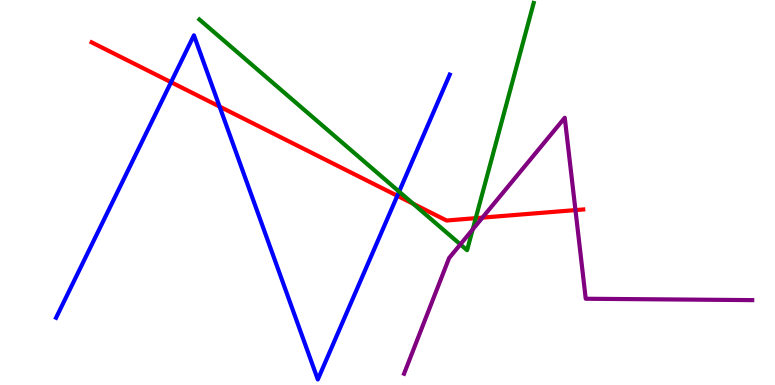[{'lines': ['blue', 'red'], 'intersections': [{'x': 2.21, 'y': 7.86}, {'x': 2.83, 'y': 7.23}, {'x': 5.13, 'y': 4.91}]}, {'lines': ['green', 'red'], 'intersections': [{'x': 5.33, 'y': 4.71}, {'x': 6.14, 'y': 4.33}]}, {'lines': ['purple', 'red'], 'intersections': [{'x': 6.23, 'y': 4.35}, {'x': 7.43, 'y': 4.54}]}, {'lines': ['blue', 'green'], 'intersections': [{'x': 5.15, 'y': 5.02}]}, {'lines': ['blue', 'purple'], 'intersections': []}, {'lines': ['green', 'purple'], 'intersections': [{'x': 5.94, 'y': 3.65}, {'x': 6.1, 'y': 4.04}]}]